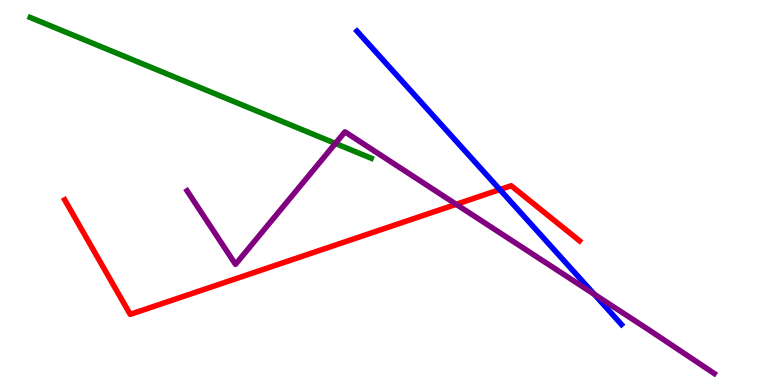[{'lines': ['blue', 'red'], 'intersections': [{'x': 6.45, 'y': 5.08}]}, {'lines': ['green', 'red'], 'intersections': []}, {'lines': ['purple', 'red'], 'intersections': [{'x': 5.89, 'y': 4.69}]}, {'lines': ['blue', 'green'], 'intersections': []}, {'lines': ['blue', 'purple'], 'intersections': [{'x': 7.67, 'y': 2.36}]}, {'lines': ['green', 'purple'], 'intersections': [{'x': 4.33, 'y': 6.27}]}]